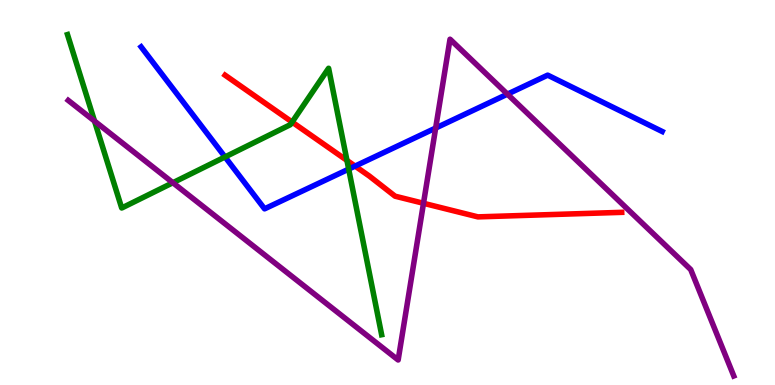[{'lines': ['blue', 'red'], 'intersections': [{'x': 4.58, 'y': 5.69}]}, {'lines': ['green', 'red'], 'intersections': [{'x': 3.77, 'y': 6.83}, {'x': 4.48, 'y': 5.83}]}, {'lines': ['purple', 'red'], 'intersections': [{'x': 5.46, 'y': 4.72}]}, {'lines': ['blue', 'green'], 'intersections': [{'x': 2.9, 'y': 5.92}, {'x': 4.5, 'y': 5.61}]}, {'lines': ['blue', 'purple'], 'intersections': [{'x': 5.62, 'y': 6.67}, {'x': 6.55, 'y': 7.55}]}, {'lines': ['green', 'purple'], 'intersections': [{'x': 1.22, 'y': 6.86}, {'x': 2.23, 'y': 5.25}]}]